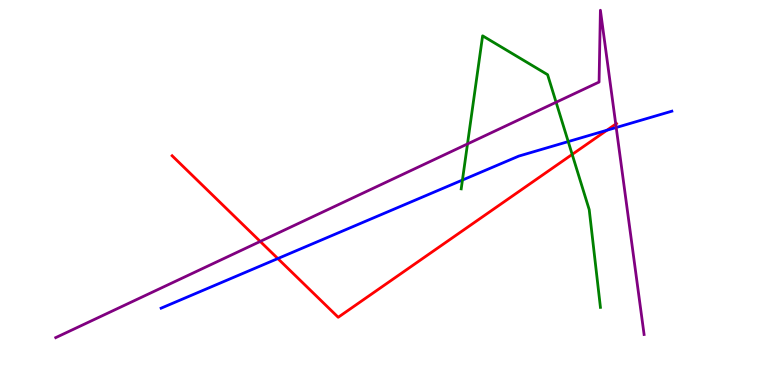[{'lines': ['blue', 'red'], 'intersections': [{'x': 3.58, 'y': 3.28}, {'x': 7.83, 'y': 6.62}]}, {'lines': ['green', 'red'], 'intersections': [{'x': 7.38, 'y': 5.99}]}, {'lines': ['purple', 'red'], 'intersections': [{'x': 3.36, 'y': 3.73}, {'x': 7.95, 'y': 6.78}]}, {'lines': ['blue', 'green'], 'intersections': [{'x': 5.97, 'y': 5.32}, {'x': 7.33, 'y': 6.32}]}, {'lines': ['blue', 'purple'], 'intersections': [{'x': 7.95, 'y': 6.69}]}, {'lines': ['green', 'purple'], 'intersections': [{'x': 6.03, 'y': 6.26}, {'x': 7.18, 'y': 7.34}]}]